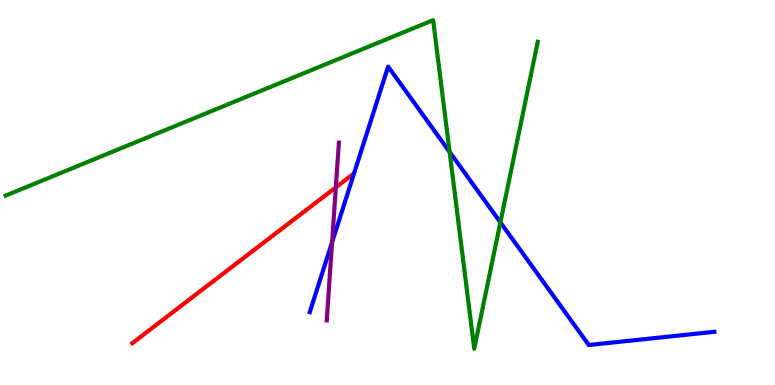[{'lines': ['blue', 'red'], 'intersections': []}, {'lines': ['green', 'red'], 'intersections': []}, {'lines': ['purple', 'red'], 'intersections': [{'x': 4.33, 'y': 5.13}]}, {'lines': ['blue', 'green'], 'intersections': [{'x': 5.8, 'y': 6.05}, {'x': 6.46, 'y': 4.22}]}, {'lines': ['blue', 'purple'], 'intersections': [{'x': 4.28, 'y': 3.71}]}, {'lines': ['green', 'purple'], 'intersections': []}]